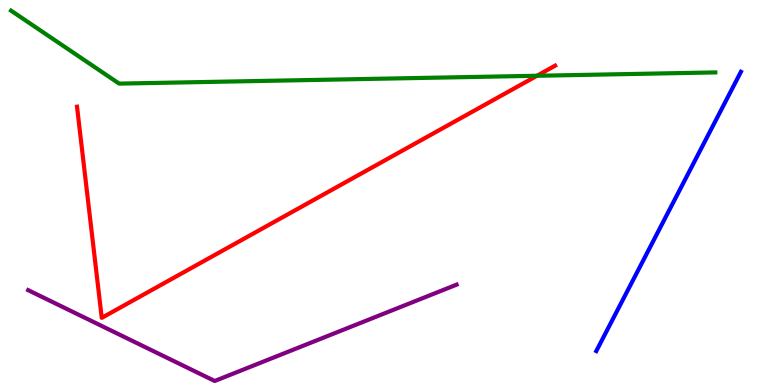[{'lines': ['blue', 'red'], 'intersections': []}, {'lines': ['green', 'red'], 'intersections': [{'x': 6.93, 'y': 8.03}]}, {'lines': ['purple', 'red'], 'intersections': []}, {'lines': ['blue', 'green'], 'intersections': []}, {'lines': ['blue', 'purple'], 'intersections': []}, {'lines': ['green', 'purple'], 'intersections': []}]